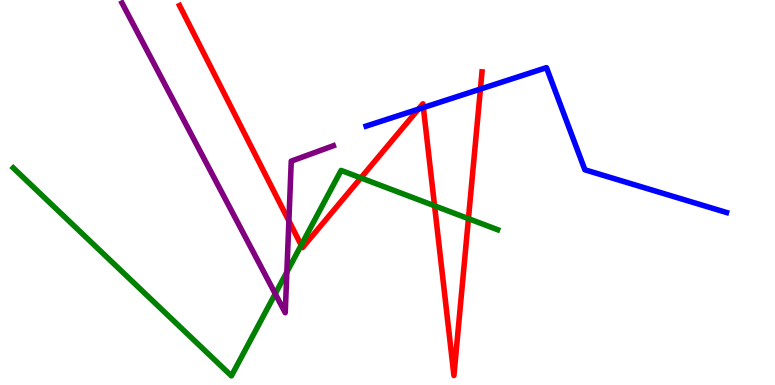[{'lines': ['blue', 'red'], 'intersections': [{'x': 5.4, 'y': 7.16}, {'x': 5.46, 'y': 7.21}, {'x': 6.2, 'y': 7.69}]}, {'lines': ['green', 'red'], 'intersections': [{'x': 3.89, 'y': 3.63}, {'x': 4.66, 'y': 5.38}, {'x': 5.61, 'y': 4.65}, {'x': 6.04, 'y': 4.32}]}, {'lines': ['purple', 'red'], 'intersections': [{'x': 3.73, 'y': 4.26}]}, {'lines': ['blue', 'green'], 'intersections': []}, {'lines': ['blue', 'purple'], 'intersections': []}, {'lines': ['green', 'purple'], 'intersections': [{'x': 3.55, 'y': 2.37}, {'x': 3.7, 'y': 2.93}]}]